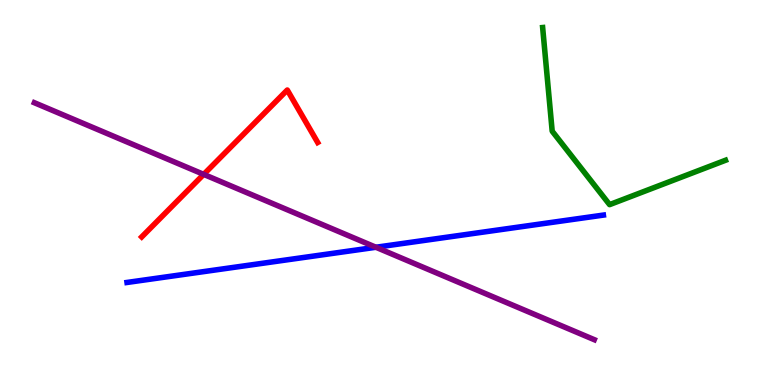[{'lines': ['blue', 'red'], 'intersections': []}, {'lines': ['green', 'red'], 'intersections': []}, {'lines': ['purple', 'red'], 'intersections': [{'x': 2.63, 'y': 5.47}]}, {'lines': ['blue', 'green'], 'intersections': []}, {'lines': ['blue', 'purple'], 'intersections': [{'x': 4.85, 'y': 3.58}]}, {'lines': ['green', 'purple'], 'intersections': []}]